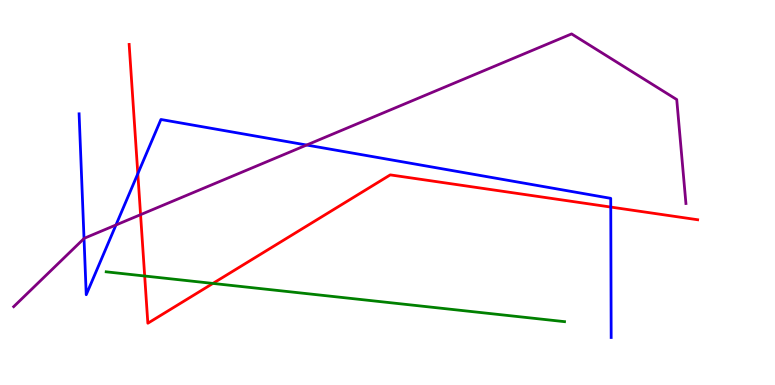[{'lines': ['blue', 'red'], 'intersections': [{'x': 1.78, 'y': 5.49}, {'x': 7.88, 'y': 4.62}]}, {'lines': ['green', 'red'], 'intersections': [{'x': 1.87, 'y': 2.83}, {'x': 2.75, 'y': 2.64}]}, {'lines': ['purple', 'red'], 'intersections': [{'x': 1.81, 'y': 4.42}]}, {'lines': ['blue', 'green'], 'intersections': []}, {'lines': ['blue', 'purple'], 'intersections': [{'x': 1.08, 'y': 3.8}, {'x': 1.5, 'y': 4.16}, {'x': 3.96, 'y': 6.23}]}, {'lines': ['green', 'purple'], 'intersections': []}]